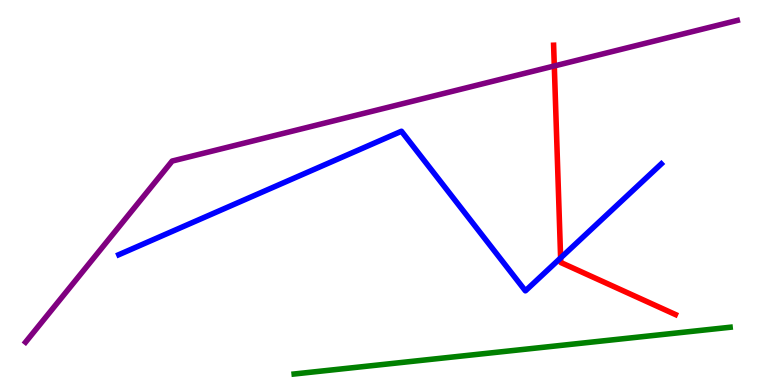[{'lines': ['blue', 'red'], 'intersections': [{'x': 7.23, 'y': 3.3}]}, {'lines': ['green', 'red'], 'intersections': []}, {'lines': ['purple', 'red'], 'intersections': [{'x': 7.15, 'y': 8.29}]}, {'lines': ['blue', 'green'], 'intersections': []}, {'lines': ['blue', 'purple'], 'intersections': []}, {'lines': ['green', 'purple'], 'intersections': []}]